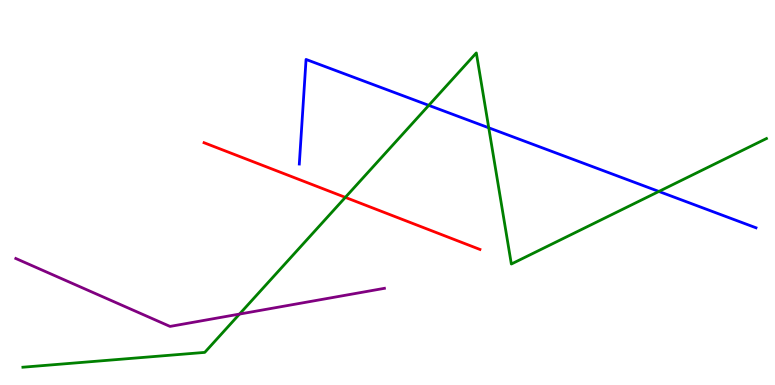[{'lines': ['blue', 'red'], 'intersections': []}, {'lines': ['green', 'red'], 'intersections': [{'x': 4.46, 'y': 4.87}]}, {'lines': ['purple', 'red'], 'intersections': []}, {'lines': ['blue', 'green'], 'intersections': [{'x': 5.53, 'y': 7.26}, {'x': 6.31, 'y': 6.68}, {'x': 8.5, 'y': 5.03}]}, {'lines': ['blue', 'purple'], 'intersections': []}, {'lines': ['green', 'purple'], 'intersections': [{'x': 3.09, 'y': 1.84}]}]